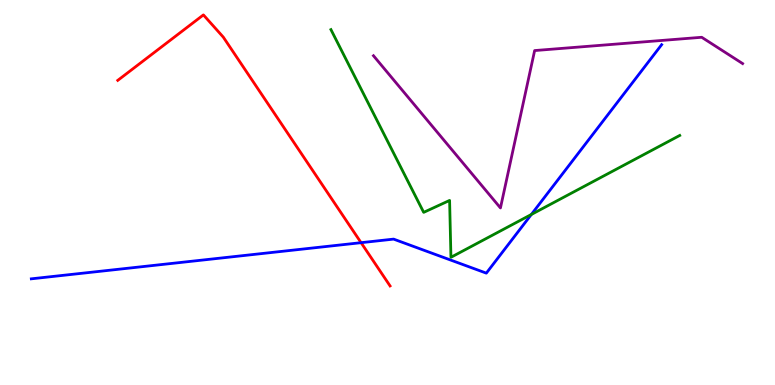[{'lines': ['blue', 'red'], 'intersections': [{'x': 4.66, 'y': 3.7}]}, {'lines': ['green', 'red'], 'intersections': []}, {'lines': ['purple', 'red'], 'intersections': []}, {'lines': ['blue', 'green'], 'intersections': [{'x': 6.86, 'y': 4.43}]}, {'lines': ['blue', 'purple'], 'intersections': []}, {'lines': ['green', 'purple'], 'intersections': []}]